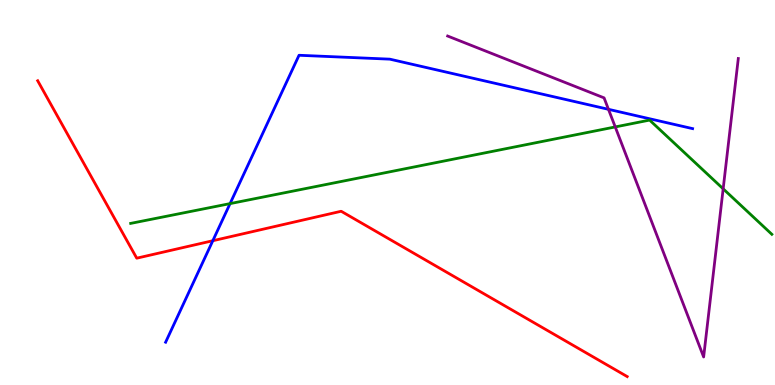[{'lines': ['blue', 'red'], 'intersections': [{'x': 2.75, 'y': 3.75}]}, {'lines': ['green', 'red'], 'intersections': []}, {'lines': ['purple', 'red'], 'intersections': []}, {'lines': ['blue', 'green'], 'intersections': [{'x': 2.97, 'y': 4.71}]}, {'lines': ['blue', 'purple'], 'intersections': [{'x': 7.85, 'y': 7.16}]}, {'lines': ['green', 'purple'], 'intersections': [{'x': 7.94, 'y': 6.7}, {'x': 9.33, 'y': 5.1}]}]